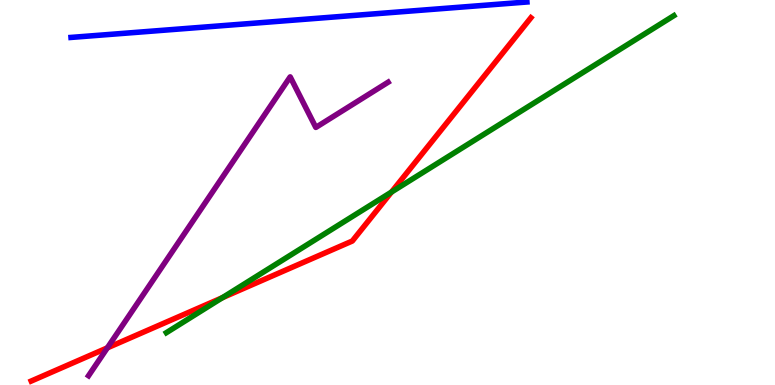[{'lines': ['blue', 'red'], 'intersections': []}, {'lines': ['green', 'red'], 'intersections': [{'x': 2.87, 'y': 2.27}, {'x': 5.05, 'y': 5.01}]}, {'lines': ['purple', 'red'], 'intersections': [{'x': 1.39, 'y': 0.965}]}, {'lines': ['blue', 'green'], 'intersections': []}, {'lines': ['blue', 'purple'], 'intersections': []}, {'lines': ['green', 'purple'], 'intersections': []}]